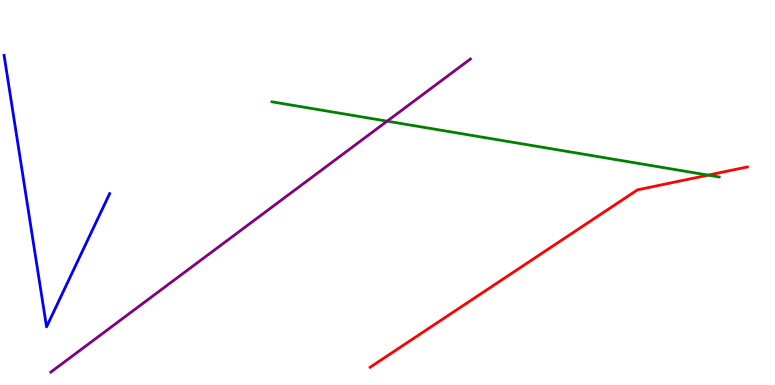[{'lines': ['blue', 'red'], 'intersections': []}, {'lines': ['green', 'red'], 'intersections': [{'x': 9.14, 'y': 5.45}]}, {'lines': ['purple', 'red'], 'intersections': []}, {'lines': ['blue', 'green'], 'intersections': []}, {'lines': ['blue', 'purple'], 'intersections': []}, {'lines': ['green', 'purple'], 'intersections': [{'x': 5.0, 'y': 6.85}]}]